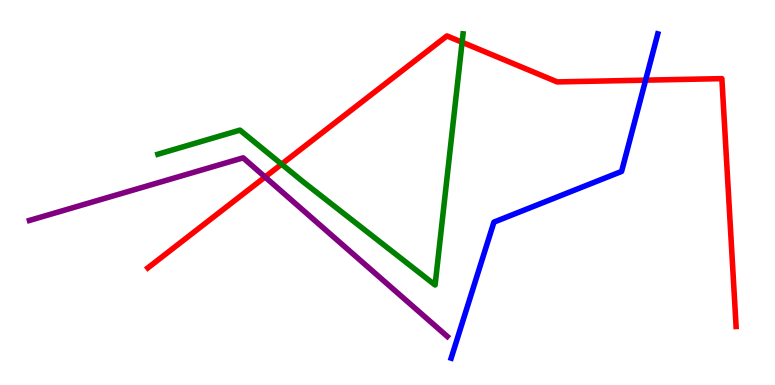[{'lines': ['blue', 'red'], 'intersections': [{'x': 8.33, 'y': 7.92}]}, {'lines': ['green', 'red'], 'intersections': [{'x': 3.63, 'y': 5.74}, {'x': 5.96, 'y': 8.9}]}, {'lines': ['purple', 'red'], 'intersections': [{'x': 3.42, 'y': 5.4}]}, {'lines': ['blue', 'green'], 'intersections': []}, {'lines': ['blue', 'purple'], 'intersections': []}, {'lines': ['green', 'purple'], 'intersections': []}]